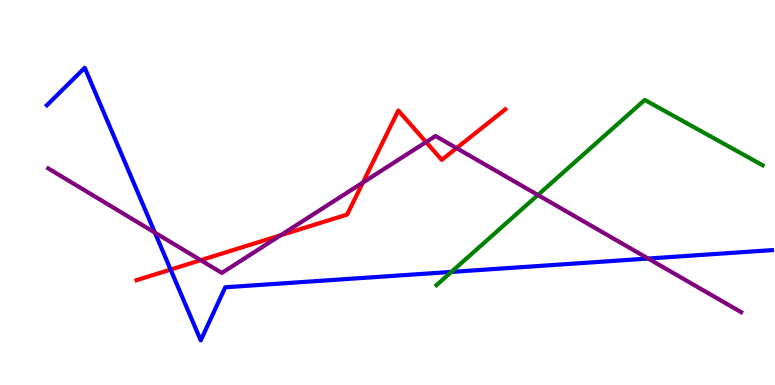[{'lines': ['blue', 'red'], 'intersections': [{'x': 2.2, 'y': 3.0}]}, {'lines': ['green', 'red'], 'intersections': []}, {'lines': ['purple', 'red'], 'intersections': [{'x': 2.59, 'y': 3.24}, {'x': 3.62, 'y': 3.89}, {'x': 4.68, 'y': 5.26}, {'x': 5.5, 'y': 6.31}, {'x': 5.89, 'y': 6.15}]}, {'lines': ['blue', 'green'], 'intersections': [{'x': 5.82, 'y': 2.94}]}, {'lines': ['blue', 'purple'], 'intersections': [{'x': 2.0, 'y': 3.96}, {'x': 8.36, 'y': 3.28}]}, {'lines': ['green', 'purple'], 'intersections': [{'x': 6.94, 'y': 4.94}]}]